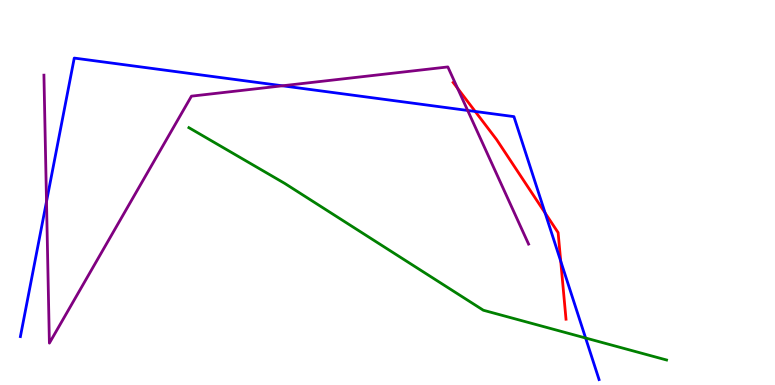[{'lines': ['blue', 'red'], 'intersections': [{'x': 6.13, 'y': 7.1}, {'x': 7.03, 'y': 4.47}, {'x': 7.24, 'y': 3.22}]}, {'lines': ['green', 'red'], 'intersections': []}, {'lines': ['purple', 'red'], 'intersections': [{'x': 5.9, 'y': 7.71}]}, {'lines': ['blue', 'green'], 'intersections': [{'x': 7.56, 'y': 1.22}]}, {'lines': ['blue', 'purple'], 'intersections': [{'x': 0.6, 'y': 4.76}, {'x': 3.64, 'y': 7.77}, {'x': 6.03, 'y': 7.13}]}, {'lines': ['green', 'purple'], 'intersections': []}]